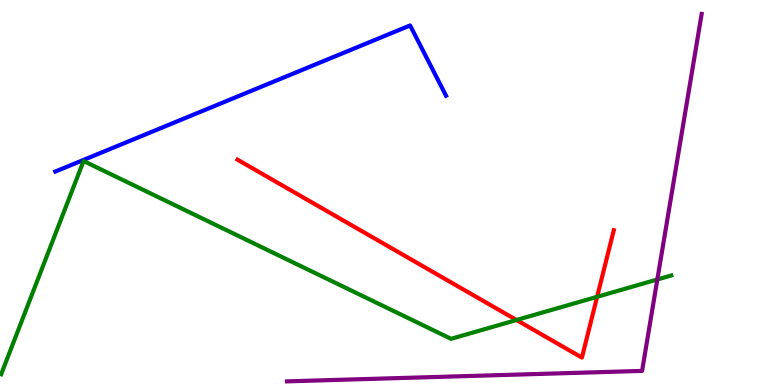[{'lines': ['blue', 'red'], 'intersections': []}, {'lines': ['green', 'red'], 'intersections': [{'x': 6.66, 'y': 1.69}, {'x': 7.7, 'y': 2.29}]}, {'lines': ['purple', 'red'], 'intersections': []}, {'lines': ['blue', 'green'], 'intersections': []}, {'lines': ['blue', 'purple'], 'intersections': []}, {'lines': ['green', 'purple'], 'intersections': [{'x': 8.48, 'y': 2.74}]}]